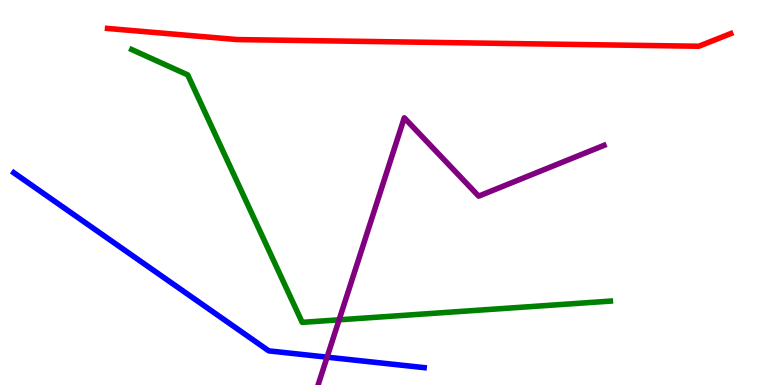[{'lines': ['blue', 'red'], 'intersections': []}, {'lines': ['green', 'red'], 'intersections': []}, {'lines': ['purple', 'red'], 'intersections': []}, {'lines': ['blue', 'green'], 'intersections': []}, {'lines': ['blue', 'purple'], 'intersections': [{'x': 4.22, 'y': 0.723}]}, {'lines': ['green', 'purple'], 'intersections': [{'x': 4.38, 'y': 1.69}]}]